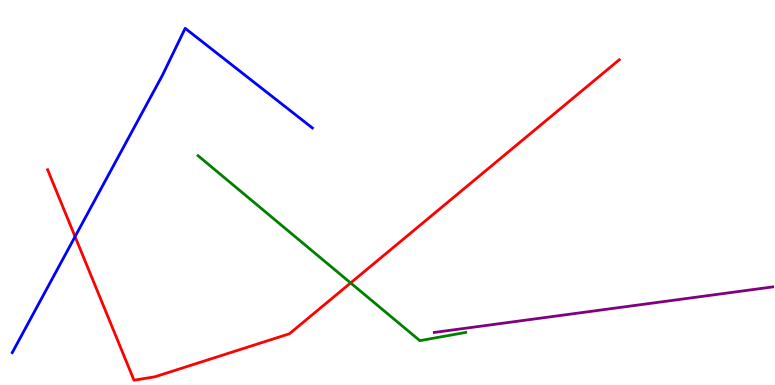[{'lines': ['blue', 'red'], 'intersections': [{'x': 0.969, 'y': 3.85}]}, {'lines': ['green', 'red'], 'intersections': [{'x': 4.52, 'y': 2.65}]}, {'lines': ['purple', 'red'], 'intersections': []}, {'lines': ['blue', 'green'], 'intersections': []}, {'lines': ['blue', 'purple'], 'intersections': []}, {'lines': ['green', 'purple'], 'intersections': []}]